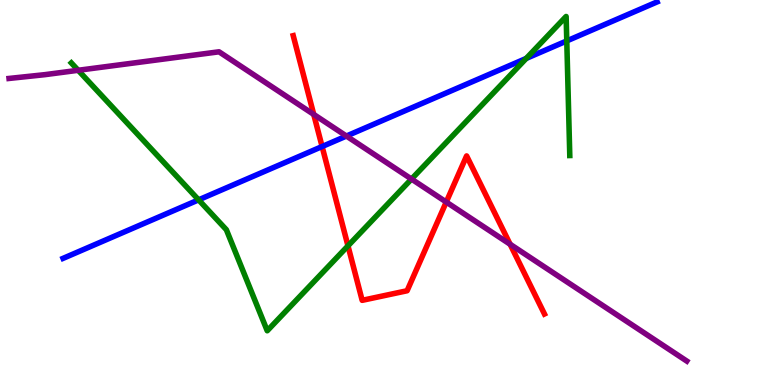[{'lines': ['blue', 'red'], 'intersections': [{'x': 4.16, 'y': 6.19}]}, {'lines': ['green', 'red'], 'intersections': [{'x': 4.49, 'y': 3.61}]}, {'lines': ['purple', 'red'], 'intersections': [{'x': 4.05, 'y': 7.03}, {'x': 5.76, 'y': 4.75}, {'x': 6.58, 'y': 3.66}]}, {'lines': ['blue', 'green'], 'intersections': [{'x': 2.56, 'y': 4.81}, {'x': 6.79, 'y': 8.48}, {'x': 7.31, 'y': 8.94}]}, {'lines': ['blue', 'purple'], 'intersections': [{'x': 4.47, 'y': 6.47}]}, {'lines': ['green', 'purple'], 'intersections': [{'x': 1.01, 'y': 8.17}, {'x': 5.31, 'y': 5.35}]}]